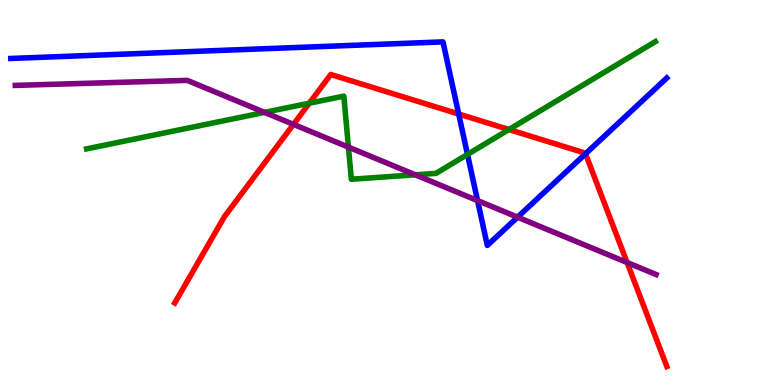[{'lines': ['blue', 'red'], 'intersections': [{'x': 5.92, 'y': 7.04}, {'x': 7.56, 'y': 6.01}]}, {'lines': ['green', 'red'], 'intersections': [{'x': 3.99, 'y': 7.32}, {'x': 6.57, 'y': 6.64}]}, {'lines': ['purple', 'red'], 'intersections': [{'x': 3.79, 'y': 6.77}, {'x': 8.09, 'y': 3.18}]}, {'lines': ['blue', 'green'], 'intersections': [{'x': 6.03, 'y': 5.99}]}, {'lines': ['blue', 'purple'], 'intersections': [{'x': 6.16, 'y': 4.79}, {'x': 6.68, 'y': 4.36}]}, {'lines': ['green', 'purple'], 'intersections': [{'x': 3.41, 'y': 7.08}, {'x': 4.5, 'y': 6.18}, {'x': 5.36, 'y': 5.46}]}]